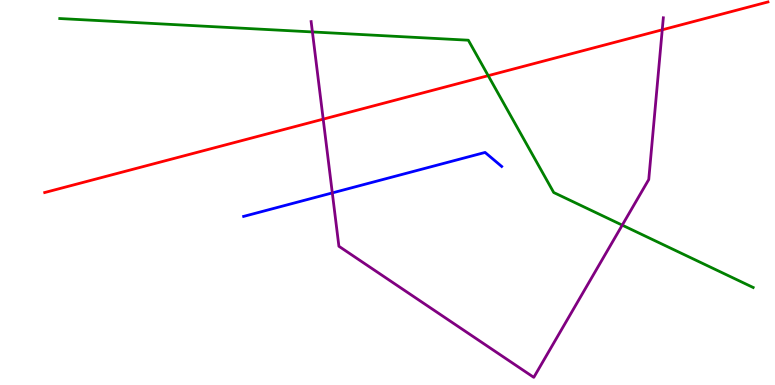[{'lines': ['blue', 'red'], 'intersections': []}, {'lines': ['green', 'red'], 'intersections': [{'x': 6.3, 'y': 8.03}]}, {'lines': ['purple', 'red'], 'intersections': [{'x': 4.17, 'y': 6.91}, {'x': 8.55, 'y': 9.23}]}, {'lines': ['blue', 'green'], 'intersections': []}, {'lines': ['blue', 'purple'], 'intersections': [{'x': 4.29, 'y': 4.99}]}, {'lines': ['green', 'purple'], 'intersections': [{'x': 4.03, 'y': 9.17}, {'x': 8.03, 'y': 4.15}]}]